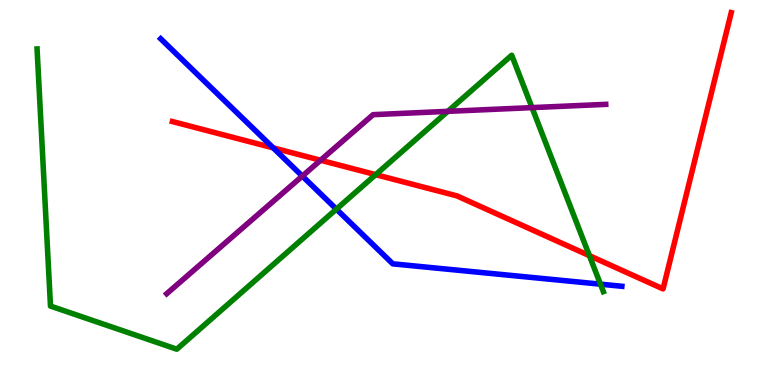[{'lines': ['blue', 'red'], 'intersections': [{'x': 3.53, 'y': 6.16}]}, {'lines': ['green', 'red'], 'intersections': [{'x': 4.85, 'y': 5.46}, {'x': 7.61, 'y': 3.36}]}, {'lines': ['purple', 'red'], 'intersections': [{'x': 4.14, 'y': 5.84}]}, {'lines': ['blue', 'green'], 'intersections': [{'x': 4.34, 'y': 4.57}, {'x': 7.75, 'y': 2.62}]}, {'lines': ['blue', 'purple'], 'intersections': [{'x': 3.9, 'y': 5.43}]}, {'lines': ['green', 'purple'], 'intersections': [{'x': 5.78, 'y': 7.11}, {'x': 6.86, 'y': 7.2}]}]